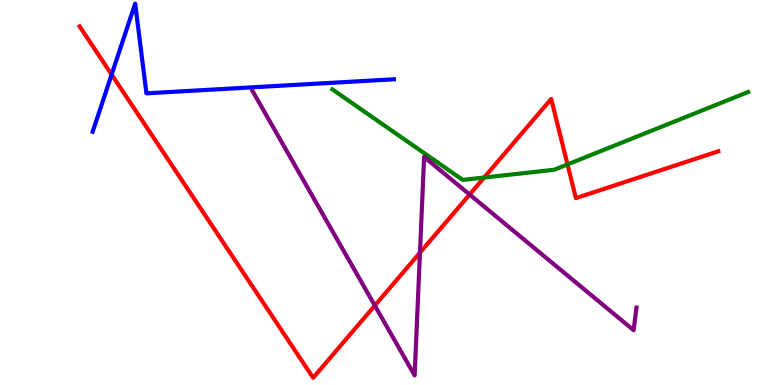[{'lines': ['blue', 'red'], 'intersections': [{'x': 1.44, 'y': 8.06}]}, {'lines': ['green', 'red'], 'intersections': [{'x': 6.25, 'y': 5.39}, {'x': 7.32, 'y': 5.73}]}, {'lines': ['purple', 'red'], 'intersections': [{'x': 4.84, 'y': 2.06}, {'x': 5.42, 'y': 3.44}, {'x': 6.06, 'y': 4.95}]}, {'lines': ['blue', 'green'], 'intersections': []}, {'lines': ['blue', 'purple'], 'intersections': []}, {'lines': ['green', 'purple'], 'intersections': []}]